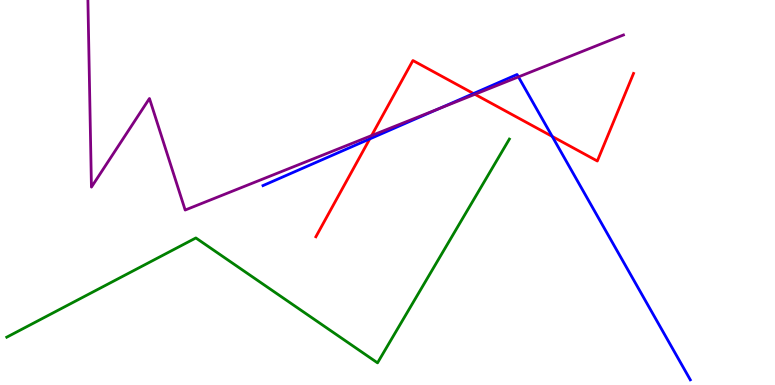[{'lines': ['blue', 'red'], 'intersections': [{'x': 4.77, 'y': 6.39}, {'x': 6.11, 'y': 7.57}, {'x': 7.13, 'y': 6.46}]}, {'lines': ['green', 'red'], 'intersections': []}, {'lines': ['purple', 'red'], 'intersections': [{'x': 4.79, 'y': 6.48}, {'x': 6.13, 'y': 7.55}]}, {'lines': ['blue', 'green'], 'intersections': []}, {'lines': ['blue', 'purple'], 'intersections': [{'x': 5.66, 'y': 7.17}, {'x': 6.69, 'y': 8.0}]}, {'lines': ['green', 'purple'], 'intersections': []}]